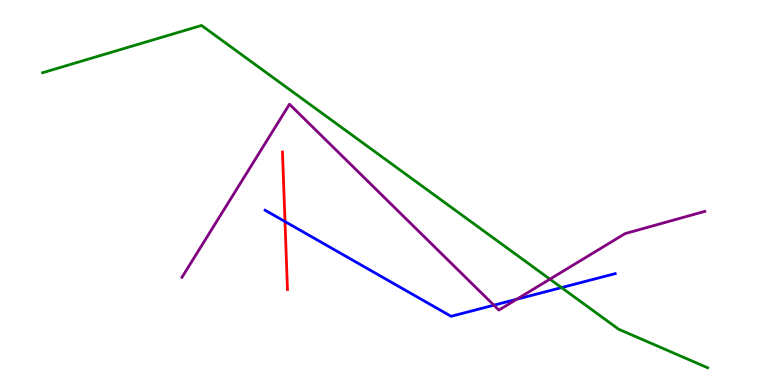[{'lines': ['blue', 'red'], 'intersections': [{'x': 3.68, 'y': 4.24}]}, {'lines': ['green', 'red'], 'intersections': []}, {'lines': ['purple', 'red'], 'intersections': []}, {'lines': ['blue', 'green'], 'intersections': [{'x': 7.25, 'y': 2.53}]}, {'lines': ['blue', 'purple'], 'intersections': [{'x': 6.37, 'y': 2.07}, {'x': 6.67, 'y': 2.23}]}, {'lines': ['green', 'purple'], 'intersections': [{'x': 7.1, 'y': 2.75}]}]